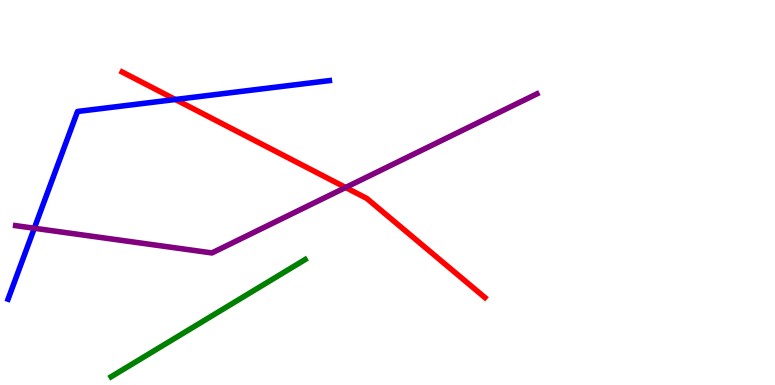[{'lines': ['blue', 'red'], 'intersections': [{'x': 2.26, 'y': 7.42}]}, {'lines': ['green', 'red'], 'intersections': []}, {'lines': ['purple', 'red'], 'intersections': [{'x': 4.46, 'y': 5.13}]}, {'lines': ['blue', 'green'], 'intersections': []}, {'lines': ['blue', 'purple'], 'intersections': [{'x': 0.443, 'y': 4.07}]}, {'lines': ['green', 'purple'], 'intersections': []}]